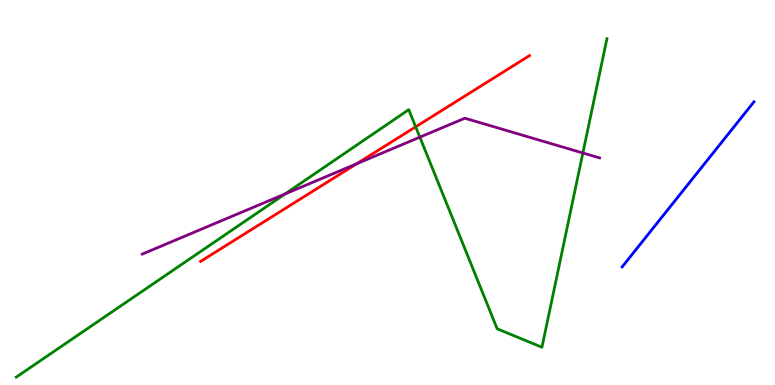[{'lines': ['blue', 'red'], 'intersections': []}, {'lines': ['green', 'red'], 'intersections': [{'x': 5.36, 'y': 6.71}]}, {'lines': ['purple', 'red'], 'intersections': [{'x': 4.6, 'y': 5.74}]}, {'lines': ['blue', 'green'], 'intersections': []}, {'lines': ['blue', 'purple'], 'intersections': []}, {'lines': ['green', 'purple'], 'intersections': [{'x': 3.68, 'y': 4.96}, {'x': 5.42, 'y': 6.44}, {'x': 7.52, 'y': 6.03}]}]